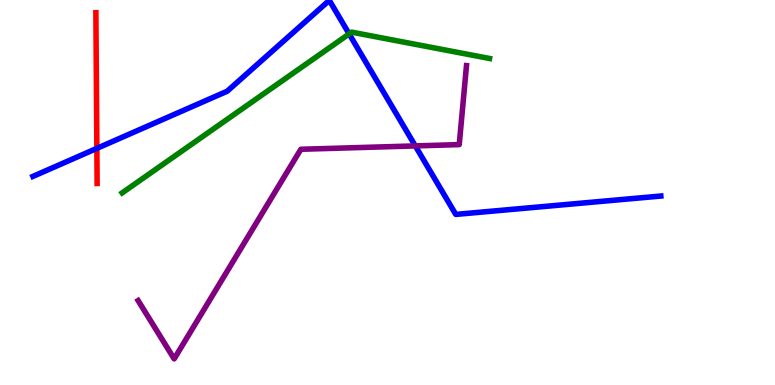[{'lines': ['blue', 'red'], 'intersections': [{'x': 1.25, 'y': 6.15}]}, {'lines': ['green', 'red'], 'intersections': []}, {'lines': ['purple', 'red'], 'intersections': []}, {'lines': ['blue', 'green'], 'intersections': [{'x': 4.51, 'y': 9.12}]}, {'lines': ['blue', 'purple'], 'intersections': [{'x': 5.36, 'y': 6.21}]}, {'lines': ['green', 'purple'], 'intersections': []}]